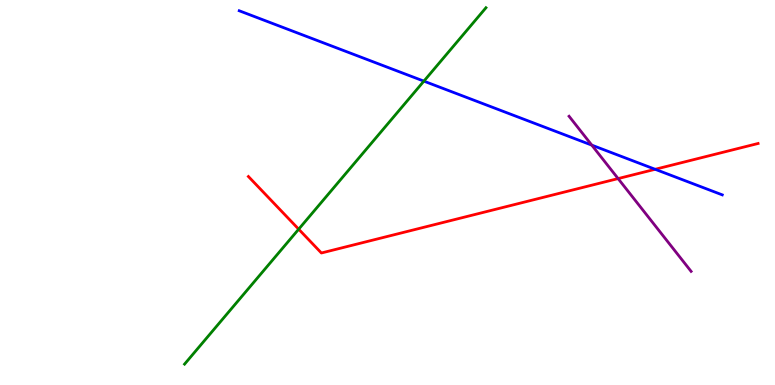[{'lines': ['blue', 'red'], 'intersections': [{'x': 8.45, 'y': 5.6}]}, {'lines': ['green', 'red'], 'intersections': [{'x': 3.85, 'y': 4.05}]}, {'lines': ['purple', 'red'], 'intersections': [{'x': 7.98, 'y': 5.36}]}, {'lines': ['blue', 'green'], 'intersections': [{'x': 5.47, 'y': 7.89}]}, {'lines': ['blue', 'purple'], 'intersections': [{'x': 7.64, 'y': 6.23}]}, {'lines': ['green', 'purple'], 'intersections': []}]